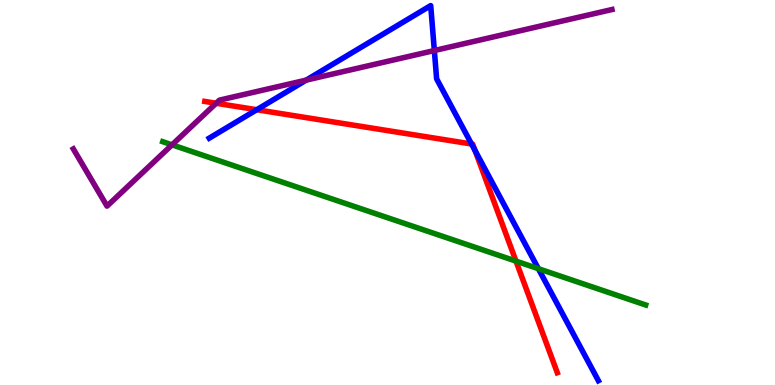[{'lines': ['blue', 'red'], 'intersections': [{'x': 3.31, 'y': 7.15}, {'x': 6.08, 'y': 6.26}, {'x': 6.13, 'y': 6.09}]}, {'lines': ['green', 'red'], 'intersections': [{'x': 6.66, 'y': 3.22}]}, {'lines': ['purple', 'red'], 'intersections': [{'x': 2.79, 'y': 7.32}]}, {'lines': ['blue', 'green'], 'intersections': [{'x': 6.95, 'y': 3.02}]}, {'lines': ['blue', 'purple'], 'intersections': [{'x': 3.95, 'y': 7.92}, {'x': 5.6, 'y': 8.69}]}, {'lines': ['green', 'purple'], 'intersections': [{'x': 2.22, 'y': 6.24}]}]